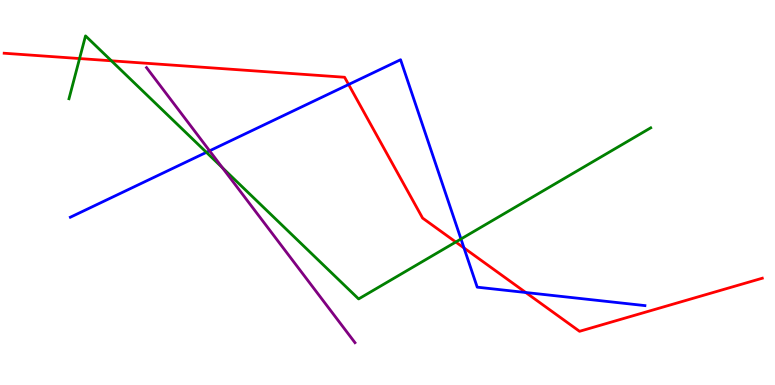[{'lines': ['blue', 'red'], 'intersections': [{'x': 4.5, 'y': 7.8}, {'x': 5.99, 'y': 3.56}, {'x': 6.78, 'y': 2.4}]}, {'lines': ['green', 'red'], 'intersections': [{'x': 1.03, 'y': 8.48}, {'x': 1.44, 'y': 8.42}, {'x': 5.88, 'y': 3.71}]}, {'lines': ['purple', 'red'], 'intersections': []}, {'lines': ['blue', 'green'], 'intersections': [{'x': 2.66, 'y': 6.04}, {'x': 5.95, 'y': 3.79}]}, {'lines': ['blue', 'purple'], 'intersections': [{'x': 2.7, 'y': 6.08}]}, {'lines': ['green', 'purple'], 'intersections': [{'x': 2.87, 'y': 5.64}]}]